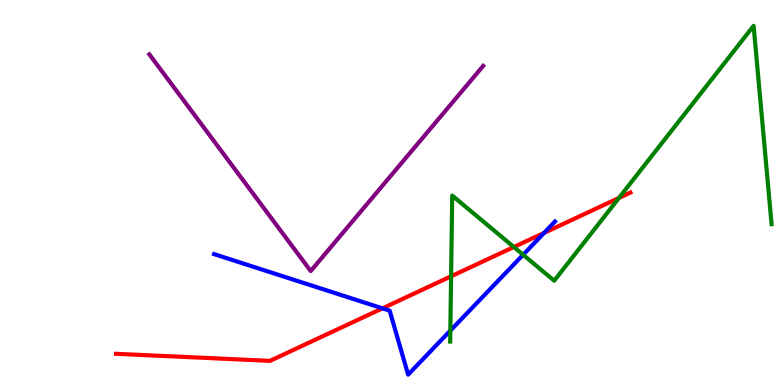[{'lines': ['blue', 'red'], 'intersections': [{'x': 4.93, 'y': 1.99}, {'x': 7.02, 'y': 3.95}]}, {'lines': ['green', 'red'], 'intersections': [{'x': 5.82, 'y': 2.82}, {'x': 6.63, 'y': 3.58}, {'x': 7.99, 'y': 4.86}]}, {'lines': ['purple', 'red'], 'intersections': []}, {'lines': ['blue', 'green'], 'intersections': [{'x': 5.81, 'y': 1.41}, {'x': 6.75, 'y': 3.38}]}, {'lines': ['blue', 'purple'], 'intersections': []}, {'lines': ['green', 'purple'], 'intersections': []}]